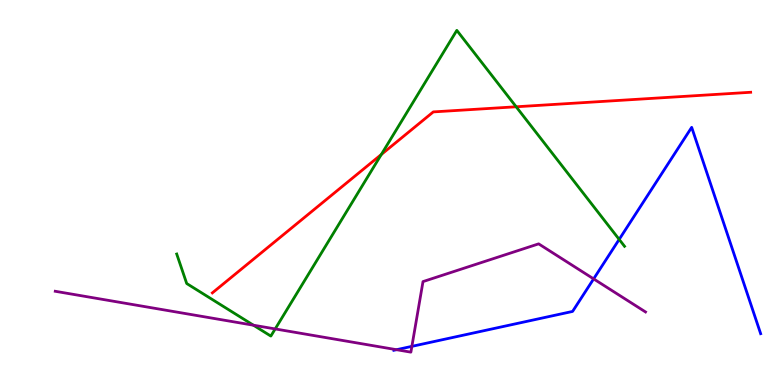[{'lines': ['blue', 'red'], 'intersections': []}, {'lines': ['green', 'red'], 'intersections': [{'x': 4.92, 'y': 5.99}, {'x': 6.66, 'y': 7.23}]}, {'lines': ['purple', 'red'], 'intersections': []}, {'lines': ['blue', 'green'], 'intersections': [{'x': 7.99, 'y': 3.78}]}, {'lines': ['blue', 'purple'], 'intersections': [{'x': 5.12, 'y': 0.917}, {'x': 5.31, 'y': 1.0}, {'x': 7.66, 'y': 2.76}]}, {'lines': ['green', 'purple'], 'intersections': [{'x': 3.27, 'y': 1.55}, {'x': 3.55, 'y': 1.46}]}]